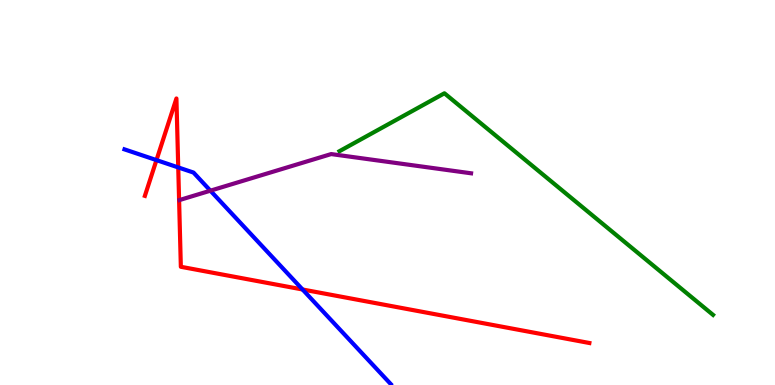[{'lines': ['blue', 'red'], 'intersections': [{'x': 2.02, 'y': 5.84}, {'x': 2.3, 'y': 5.65}, {'x': 3.9, 'y': 2.48}]}, {'lines': ['green', 'red'], 'intersections': []}, {'lines': ['purple', 'red'], 'intersections': []}, {'lines': ['blue', 'green'], 'intersections': []}, {'lines': ['blue', 'purple'], 'intersections': [{'x': 2.71, 'y': 5.05}]}, {'lines': ['green', 'purple'], 'intersections': []}]